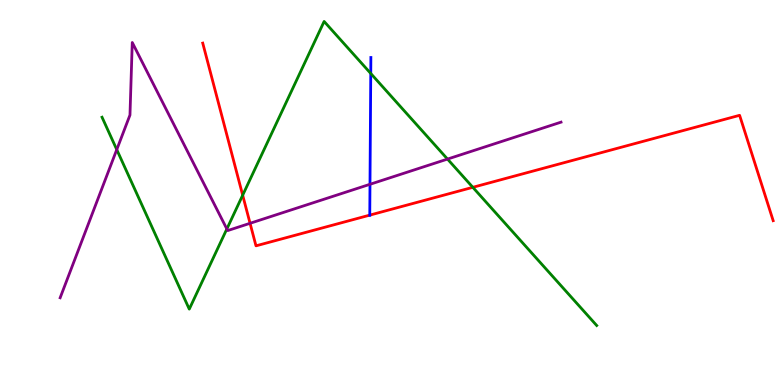[{'lines': ['blue', 'red'], 'intersections': [{'x': 4.77, 'y': 4.41}]}, {'lines': ['green', 'red'], 'intersections': [{'x': 3.13, 'y': 4.93}, {'x': 6.1, 'y': 5.13}]}, {'lines': ['purple', 'red'], 'intersections': [{'x': 3.23, 'y': 4.2}]}, {'lines': ['blue', 'green'], 'intersections': [{'x': 4.78, 'y': 8.09}]}, {'lines': ['blue', 'purple'], 'intersections': [{'x': 4.77, 'y': 5.21}]}, {'lines': ['green', 'purple'], 'intersections': [{'x': 1.51, 'y': 6.11}, {'x': 2.93, 'y': 4.05}, {'x': 5.77, 'y': 5.87}]}]